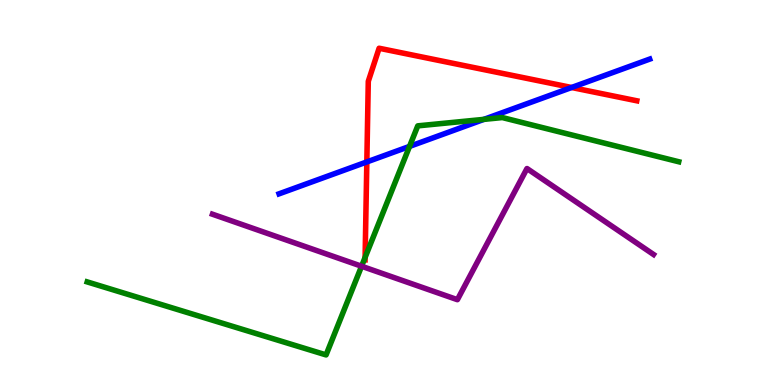[{'lines': ['blue', 'red'], 'intersections': [{'x': 4.73, 'y': 5.79}, {'x': 7.38, 'y': 7.73}]}, {'lines': ['green', 'red'], 'intersections': [{'x': 4.71, 'y': 3.31}]}, {'lines': ['purple', 'red'], 'intersections': []}, {'lines': ['blue', 'green'], 'intersections': [{'x': 5.28, 'y': 6.2}, {'x': 6.24, 'y': 6.9}]}, {'lines': ['blue', 'purple'], 'intersections': []}, {'lines': ['green', 'purple'], 'intersections': [{'x': 4.67, 'y': 3.08}]}]